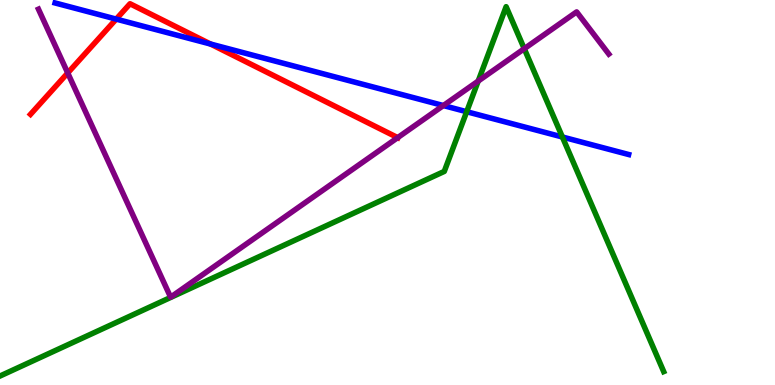[{'lines': ['blue', 'red'], 'intersections': [{'x': 1.5, 'y': 9.5}, {'x': 2.72, 'y': 8.86}]}, {'lines': ['green', 'red'], 'intersections': []}, {'lines': ['purple', 'red'], 'intersections': [{'x': 0.874, 'y': 8.1}, {'x': 5.13, 'y': 6.43}]}, {'lines': ['blue', 'green'], 'intersections': [{'x': 6.02, 'y': 7.1}, {'x': 7.26, 'y': 6.44}]}, {'lines': ['blue', 'purple'], 'intersections': [{'x': 5.72, 'y': 7.26}]}, {'lines': ['green', 'purple'], 'intersections': [{'x': 6.17, 'y': 7.89}, {'x': 6.76, 'y': 8.73}]}]